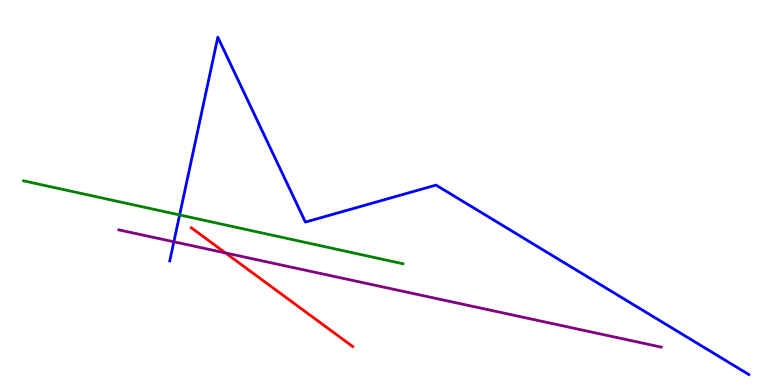[{'lines': ['blue', 'red'], 'intersections': []}, {'lines': ['green', 'red'], 'intersections': []}, {'lines': ['purple', 'red'], 'intersections': [{'x': 2.91, 'y': 3.43}]}, {'lines': ['blue', 'green'], 'intersections': [{'x': 2.32, 'y': 4.42}]}, {'lines': ['blue', 'purple'], 'intersections': [{'x': 2.24, 'y': 3.72}]}, {'lines': ['green', 'purple'], 'intersections': []}]